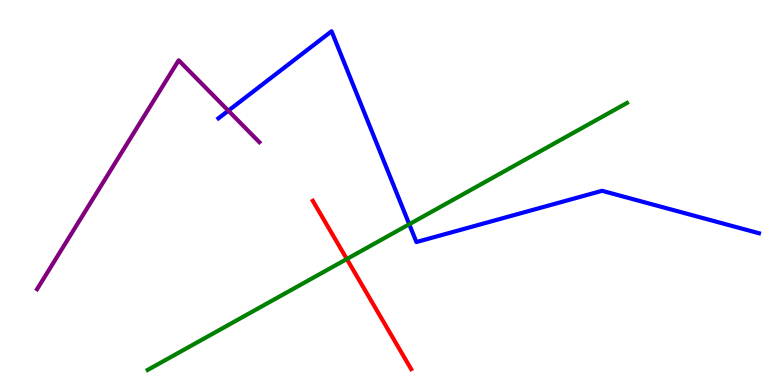[{'lines': ['blue', 'red'], 'intersections': []}, {'lines': ['green', 'red'], 'intersections': [{'x': 4.48, 'y': 3.27}]}, {'lines': ['purple', 'red'], 'intersections': []}, {'lines': ['blue', 'green'], 'intersections': [{'x': 5.28, 'y': 4.18}]}, {'lines': ['blue', 'purple'], 'intersections': [{'x': 2.95, 'y': 7.12}]}, {'lines': ['green', 'purple'], 'intersections': []}]